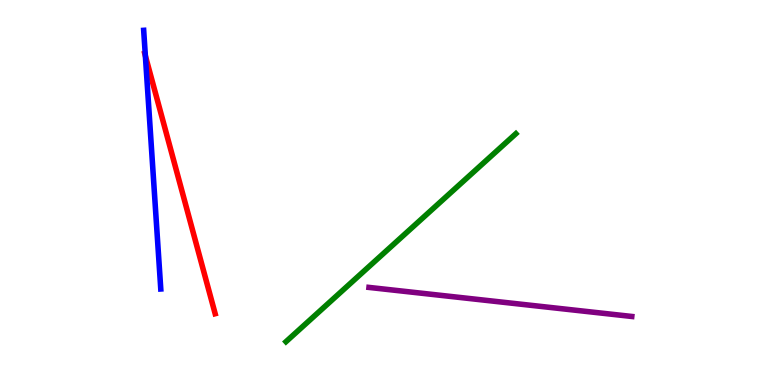[{'lines': ['blue', 'red'], 'intersections': [{'x': 1.88, 'y': 8.55}]}, {'lines': ['green', 'red'], 'intersections': []}, {'lines': ['purple', 'red'], 'intersections': []}, {'lines': ['blue', 'green'], 'intersections': []}, {'lines': ['blue', 'purple'], 'intersections': []}, {'lines': ['green', 'purple'], 'intersections': []}]